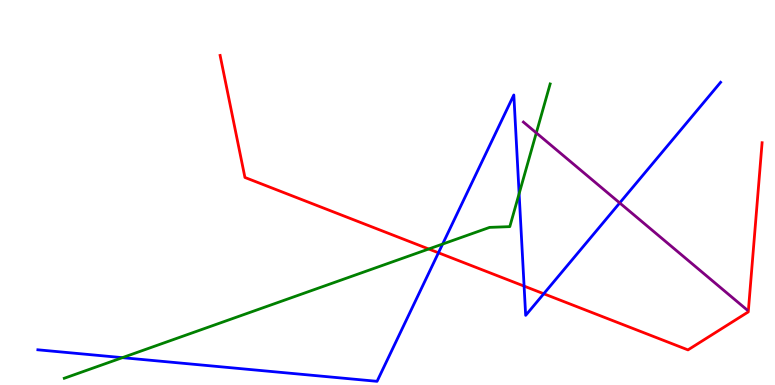[{'lines': ['blue', 'red'], 'intersections': [{'x': 5.66, 'y': 3.43}, {'x': 6.76, 'y': 2.57}, {'x': 7.02, 'y': 2.37}]}, {'lines': ['green', 'red'], 'intersections': [{'x': 5.53, 'y': 3.53}]}, {'lines': ['purple', 'red'], 'intersections': []}, {'lines': ['blue', 'green'], 'intersections': [{'x': 1.58, 'y': 0.71}, {'x': 5.71, 'y': 3.66}, {'x': 6.7, 'y': 4.97}]}, {'lines': ['blue', 'purple'], 'intersections': [{'x': 8.0, 'y': 4.73}]}, {'lines': ['green', 'purple'], 'intersections': [{'x': 6.92, 'y': 6.55}]}]